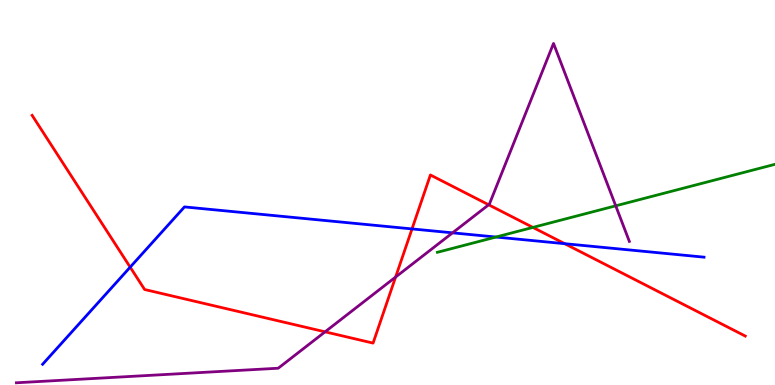[{'lines': ['blue', 'red'], 'intersections': [{'x': 1.68, 'y': 3.06}, {'x': 5.32, 'y': 4.05}, {'x': 7.29, 'y': 3.67}]}, {'lines': ['green', 'red'], 'intersections': [{'x': 6.88, 'y': 4.09}]}, {'lines': ['purple', 'red'], 'intersections': [{'x': 4.19, 'y': 1.38}, {'x': 5.1, 'y': 2.8}, {'x': 6.31, 'y': 4.68}]}, {'lines': ['blue', 'green'], 'intersections': [{'x': 6.4, 'y': 3.84}]}, {'lines': ['blue', 'purple'], 'intersections': [{'x': 5.84, 'y': 3.95}]}, {'lines': ['green', 'purple'], 'intersections': [{'x': 7.94, 'y': 4.65}]}]